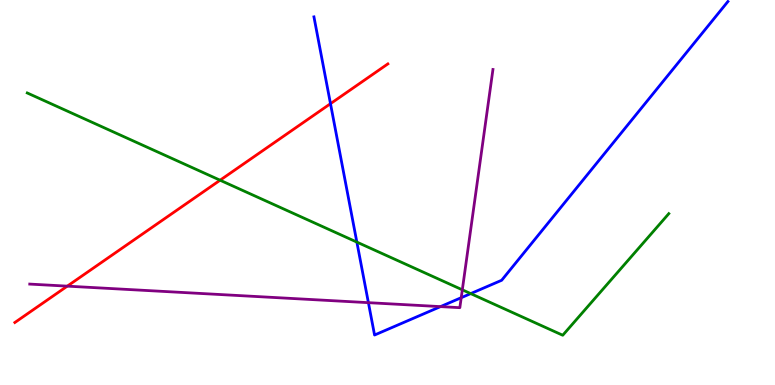[{'lines': ['blue', 'red'], 'intersections': [{'x': 4.26, 'y': 7.31}]}, {'lines': ['green', 'red'], 'intersections': [{'x': 2.84, 'y': 5.32}]}, {'lines': ['purple', 'red'], 'intersections': [{'x': 0.868, 'y': 2.57}]}, {'lines': ['blue', 'green'], 'intersections': [{'x': 4.6, 'y': 3.71}, {'x': 6.07, 'y': 2.37}]}, {'lines': ['blue', 'purple'], 'intersections': [{'x': 4.75, 'y': 2.14}, {'x': 5.68, 'y': 2.04}, {'x': 5.95, 'y': 2.27}]}, {'lines': ['green', 'purple'], 'intersections': [{'x': 5.97, 'y': 2.47}]}]